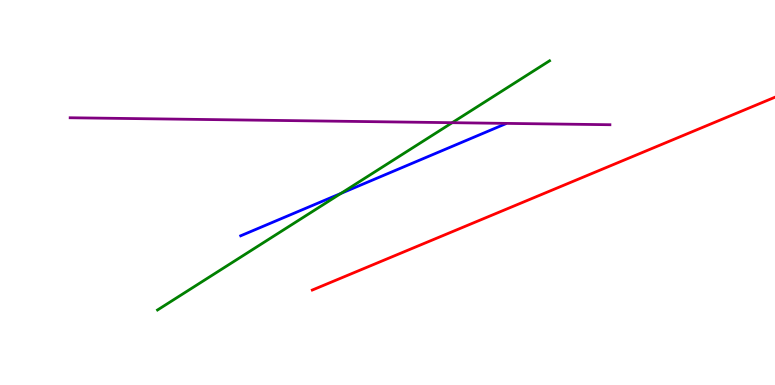[{'lines': ['blue', 'red'], 'intersections': []}, {'lines': ['green', 'red'], 'intersections': []}, {'lines': ['purple', 'red'], 'intersections': []}, {'lines': ['blue', 'green'], 'intersections': [{'x': 4.4, 'y': 4.98}]}, {'lines': ['blue', 'purple'], 'intersections': []}, {'lines': ['green', 'purple'], 'intersections': [{'x': 5.83, 'y': 6.81}]}]